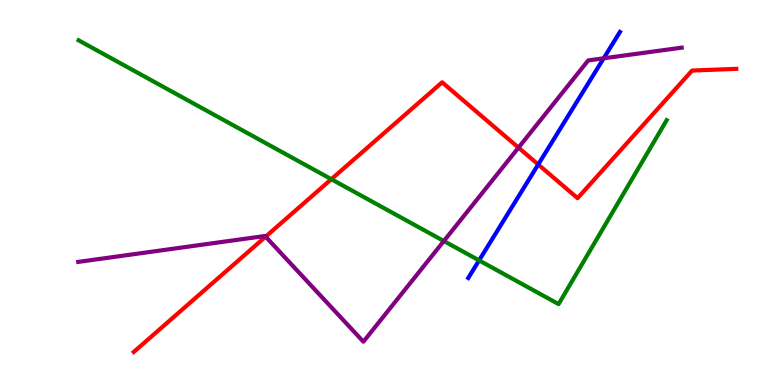[{'lines': ['blue', 'red'], 'intersections': [{'x': 6.94, 'y': 5.73}]}, {'lines': ['green', 'red'], 'intersections': [{'x': 4.28, 'y': 5.35}]}, {'lines': ['purple', 'red'], 'intersections': [{'x': 3.43, 'y': 3.85}, {'x': 6.69, 'y': 6.17}]}, {'lines': ['blue', 'green'], 'intersections': [{'x': 6.18, 'y': 3.24}]}, {'lines': ['blue', 'purple'], 'intersections': [{'x': 7.79, 'y': 8.49}]}, {'lines': ['green', 'purple'], 'intersections': [{'x': 5.73, 'y': 3.74}]}]